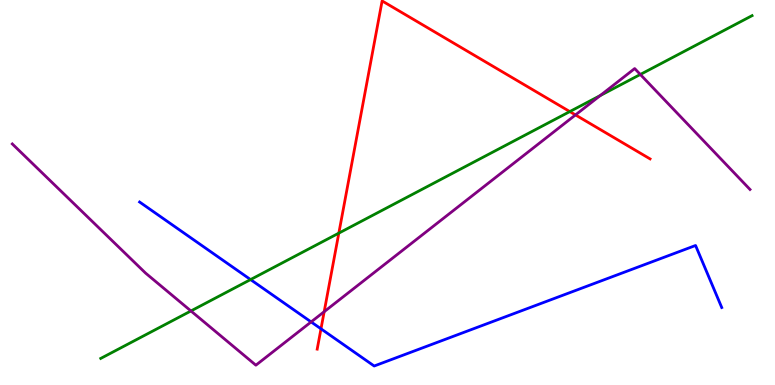[{'lines': ['blue', 'red'], 'intersections': [{'x': 4.14, 'y': 1.46}]}, {'lines': ['green', 'red'], 'intersections': [{'x': 4.37, 'y': 3.94}, {'x': 7.35, 'y': 7.1}]}, {'lines': ['purple', 'red'], 'intersections': [{'x': 4.18, 'y': 1.9}, {'x': 7.43, 'y': 7.01}]}, {'lines': ['blue', 'green'], 'intersections': [{'x': 3.23, 'y': 2.74}]}, {'lines': ['blue', 'purple'], 'intersections': [{'x': 4.01, 'y': 1.64}]}, {'lines': ['green', 'purple'], 'intersections': [{'x': 2.46, 'y': 1.92}, {'x': 7.74, 'y': 7.52}, {'x': 8.26, 'y': 8.07}]}]